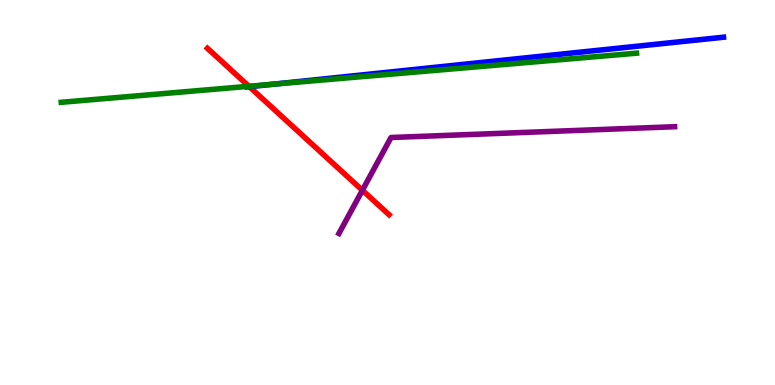[{'lines': ['blue', 'red'], 'intersections': [{'x': 3.22, 'y': 7.75}]}, {'lines': ['green', 'red'], 'intersections': [{'x': 3.21, 'y': 7.76}]}, {'lines': ['purple', 'red'], 'intersections': [{'x': 4.68, 'y': 5.06}]}, {'lines': ['blue', 'green'], 'intersections': [{'x': 3.51, 'y': 7.81}]}, {'lines': ['blue', 'purple'], 'intersections': []}, {'lines': ['green', 'purple'], 'intersections': []}]